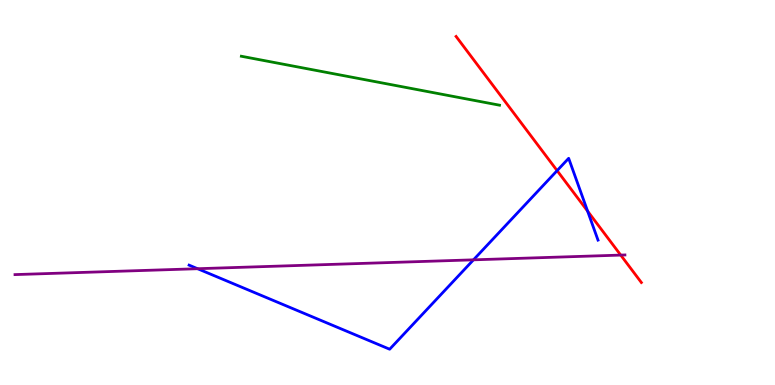[{'lines': ['blue', 'red'], 'intersections': [{'x': 7.19, 'y': 5.57}, {'x': 7.58, 'y': 4.52}]}, {'lines': ['green', 'red'], 'intersections': []}, {'lines': ['purple', 'red'], 'intersections': [{'x': 8.01, 'y': 3.37}]}, {'lines': ['blue', 'green'], 'intersections': []}, {'lines': ['blue', 'purple'], 'intersections': [{'x': 2.55, 'y': 3.02}, {'x': 6.11, 'y': 3.25}]}, {'lines': ['green', 'purple'], 'intersections': []}]